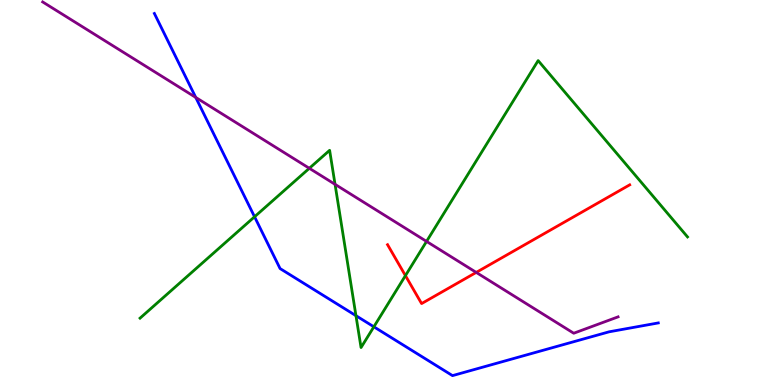[{'lines': ['blue', 'red'], 'intersections': []}, {'lines': ['green', 'red'], 'intersections': [{'x': 5.23, 'y': 2.84}]}, {'lines': ['purple', 'red'], 'intersections': [{'x': 6.14, 'y': 2.92}]}, {'lines': ['blue', 'green'], 'intersections': [{'x': 3.28, 'y': 4.37}, {'x': 4.59, 'y': 1.8}, {'x': 4.82, 'y': 1.51}]}, {'lines': ['blue', 'purple'], 'intersections': [{'x': 2.53, 'y': 7.47}]}, {'lines': ['green', 'purple'], 'intersections': [{'x': 3.99, 'y': 5.63}, {'x': 4.32, 'y': 5.21}, {'x': 5.5, 'y': 3.73}]}]